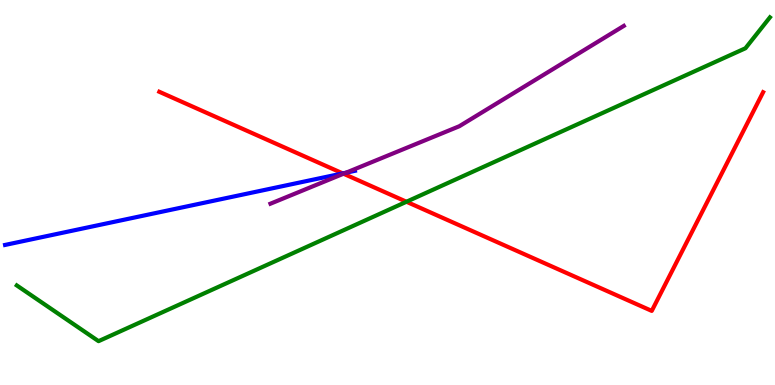[{'lines': ['blue', 'red'], 'intersections': [{'x': 4.42, 'y': 5.5}]}, {'lines': ['green', 'red'], 'intersections': [{'x': 5.24, 'y': 4.76}]}, {'lines': ['purple', 'red'], 'intersections': [{'x': 4.43, 'y': 5.49}]}, {'lines': ['blue', 'green'], 'intersections': []}, {'lines': ['blue', 'purple'], 'intersections': [{'x': 4.46, 'y': 5.51}]}, {'lines': ['green', 'purple'], 'intersections': []}]